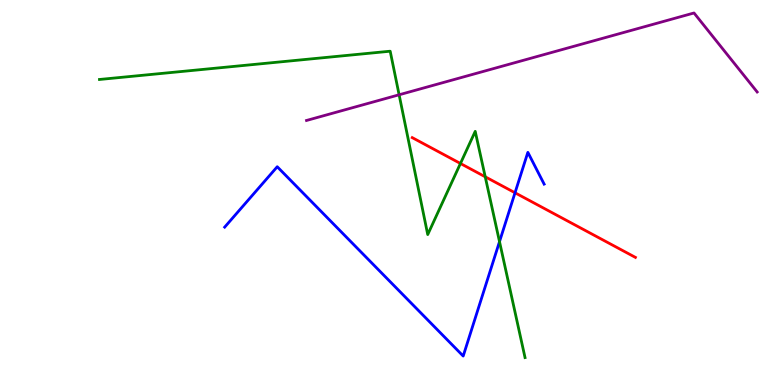[{'lines': ['blue', 'red'], 'intersections': [{'x': 6.65, 'y': 4.99}]}, {'lines': ['green', 'red'], 'intersections': [{'x': 5.94, 'y': 5.75}, {'x': 6.26, 'y': 5.41}]}, {'lines': ['purple', 'red'], 'intersections': []}, {'lines': ['blue', 'green'], 'intersections': [{'x': 6.45, 'y': 3.72}]}, {'lines': ['blue', 'purple'], 'intersections': []}, {'lines': ['green', 'purple'], 'intersections': [{'x': 5.15, 'y': 7.54}]}]